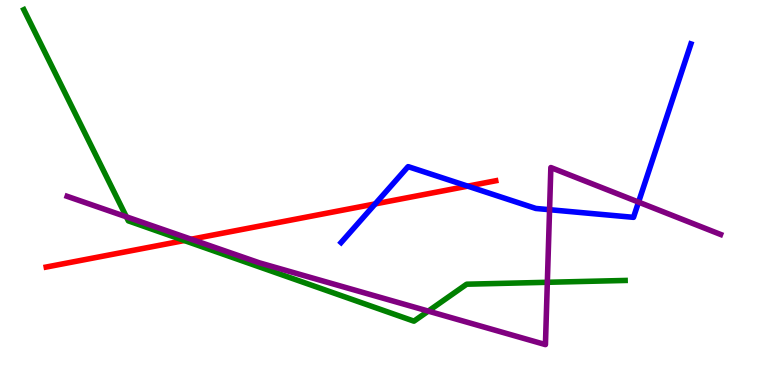[{'lines': ['blue', 'red'], 'intersections': [{'x': 4.84, 'y': 4.7}, {'x': 6.04, 'y': 5.17}]}, {'lines': ['green', 'red'], 'intersections': [{'x': 2.38, 'y': 3.75}]}, {'lines': ['purple', 'red'], 'intersections': [{'x': 2.47, 'y': 3.79}]}, {'lines': ['blue', 'green'], 'intersections': []}, {'lines': ['blue', 'purple'], 'intersections': [{'x': 7.09, 'y': 4.55}, {'x': 8.24, 'y': 4.75}]}, {'lines': ['green', 'purple'], 'intersections': [{'x': 1.63, 'y': 4.37}, {'x': 5.53, 'y': 1.92}, {'x': 7.06, 'y': 2.67}]}]